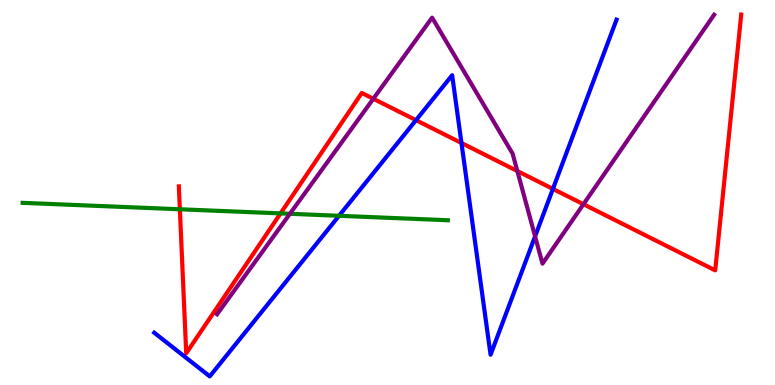[{'lines': ['blue', 'red'], 'intersections': [{'x': 5.37, 'y': 6.88}, {'x': 5.95, 'y': 6.29}, {'x': 7.13, 'y': 5.09}]}, {'lines': ['green', 'red'], 'intersections': [{'x': 2.32, 'y': 4.56}, {'x': 3.62, 'y': 4.46}]}, {'lines': ['purple', 'red'], 'intersections': [{'x': 4.82, 'y': 7.43}, {'x': 6.68, 'y': 5.56}, {'x': 7.53, 'y': 4.7}]}, {'lines': ['blue', 'green'], 'intersections': [{'x': 4.37, 'y': 4.39}]}, {'lines': ['blue', 'purple'], 'intersections': [{'x': 6.9, 'y': 3.86}]}, {'lines': ['green', 'purple'], 'intersections': [{'x': 3.74, 'y': 4.45}]}]